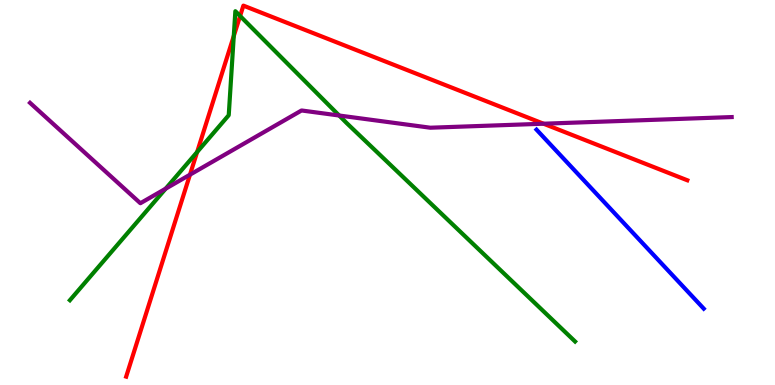[{'lines': ['blue', 'red'], 'intersections': []}, {'lines': ['green', 'red'], 'intersections': [{'x': 2.54, 'y': 6.05}, {'x': 3.02, 'y': 9.06}, {'x': 3.1, 'y': 9.58}]}, {'lines': ['purple', 'red'], 'intersections': [{'x': 2.45, 'y': 5.46}, {'x': 7.01, 'y': 6.79}]}, {'lines': ['blue', 'green'], 'intersections': []}, {'lines': ['blue', 'purple'], 'intersections': []}, {'lines': ['green', 'purple'], 'intersections': [{'x': 2.14, 'y': 5.1}, {'x': 4.38, 'y': 7.0}]}]